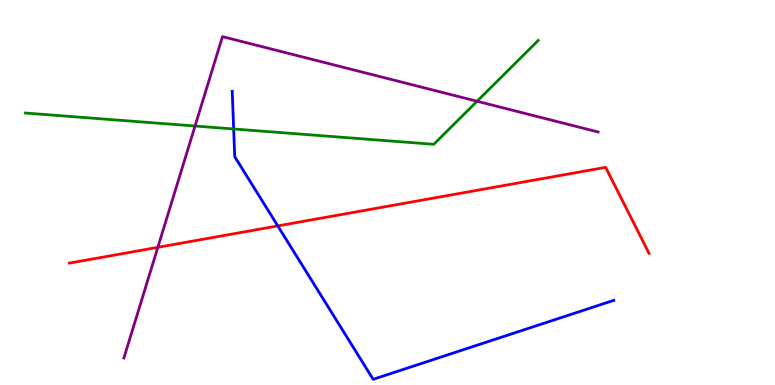[{'lines': ['blue', 'red'], 'intersections': [{'x': 3.58, 'y': 4.13}]}, {'lines': ['green', 'red'], 'intersections': []}, {'lines': ['purple', 'red'], 'intersections': [{'x': 2.04, 'y': 3.58}]}, {'lines': ['blue', 'green'], 'intersections': [{'x': 3.02, 'y': 6.65}]}, {'lines': ['blue', 'purple'], 'intersections': []}, {'lines': ['green', 'purple'], 'intersections': [{'x': 2.52, 'y': 6.73}, {'x': 6.16, 'y': 7.37}]}]